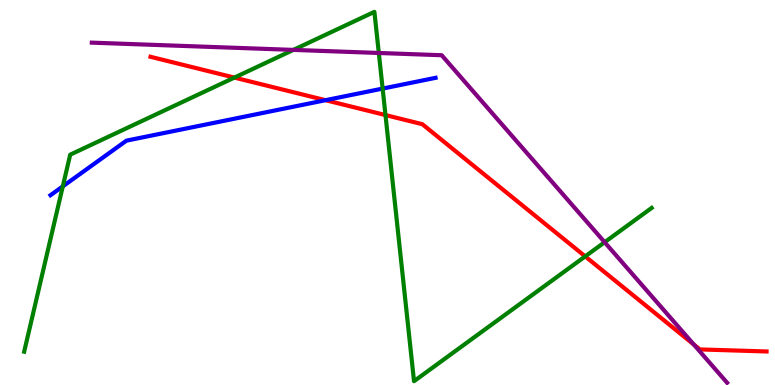[{'lines': ['blue', 'red'], 'intersections': [{'x': 4.2, 'y': 7.4}]}, {'lines': ['green', 'red'], 'intersections': [{'x': 3.02, 'y': 7.98}, {'x': 4.97, 'y': 7.01}, {'x': 7.55, 'y': 3.34}]}, {'lines': ['purple', 'red'], 'intersections': [{'x': 8.95, 'y': 1.05}]}, {'lines': ['blue', 'green'], 'intersections': [{'x': 0.81, 'y': 5.16}, {'x': 4.94, 'y': 7.7}]}, {'lines': ['blue', 'purple'], 'intersections': []}, {'lines': ['green', 'purple'], 'intersections': [{'x': 3.79, 'y': 8.7}, {'x': 4.89, 'y': 8.62}, {'x': 7.8, 'y': 3.71}]}]